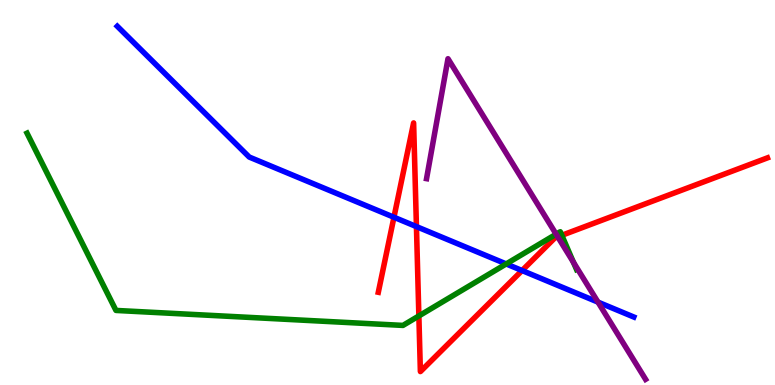[{'lines': ['blue', 'red'], 'intersections': [{'x': 5.08, 'y': 4.36}, {'x': 5.37, 'y': 4.11}, {'x': 6.74, 'y': 2.97}]}, {'lines': ['green', 'red'], 'intersections': [{'x': 5.4, 'y': 1.79}, {'x': 7.25, 'y': 3.89}]}, {'lines': ['purple', 'red'], 'intersections': [{'x': 7.2, 'y': 3.85}]}, {'lines': ['blue', 'green'], 'intersections': [{'x': 6.53, 'y': 3.14}]}, {'lines': ['blue', 'purple'], 'intersections': [{'x': 7.72, 'y': 2.15}]}, {'lines': ['green', 'purple'], 'intersections': [{'x': 7.18, 'y': 3.92}, {'x': 7.4, 'y': 3.19}]}]